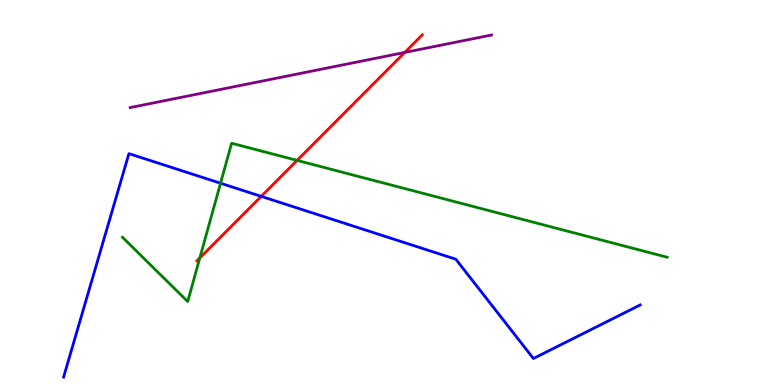[{'lines': ['blue', 'red'], 'intersections': [{'x': 3.37, 'y': 4.9}]}, {'lines': ['green', 'red'], 'intersections': [{'x': 2.58, 'y': 3.3}, {'x': 3.83, 'y': 5.83}]}, {'lines': ['purple', 'red'], 'intersections': [{'x': 5.22, 'y': 8.64}]}, {'lines': ['blue', 'green'], 'intersections': [{'x': 2.85, 'y': 5.24}]}, {'lines': ['blue', 'purple'], 'intersections': []}, {'lines': ['green', 'purple'], 'intersections': []}]